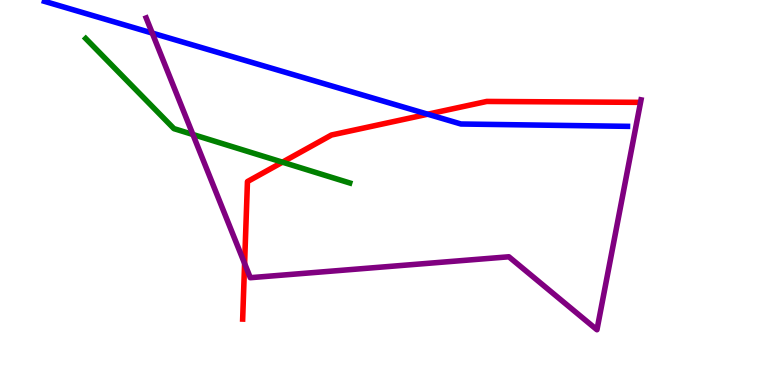[{'lines': ['blue', 'red'], 'intersections': [{'x': 5.52, 'y': 7.03}]}, {'lines': ['green', 'red'], 'intersections': [{'x': 3.64, 'y': 5.79}]}, {'lines': ['purple', 'red'], 'intersections': [{'x': 3.16, 'y': 3.16}]}, {'lines': ['blue', 'green'], 'intersections': []}, {'lines': ['blue', 'purple'], 'intersections': [{'x': 1.96, 'y': 9.14}]}, {'lines': ['green', 'purple'], 'intersections': [{'x': 2.49, 'y': 6.51}]}]